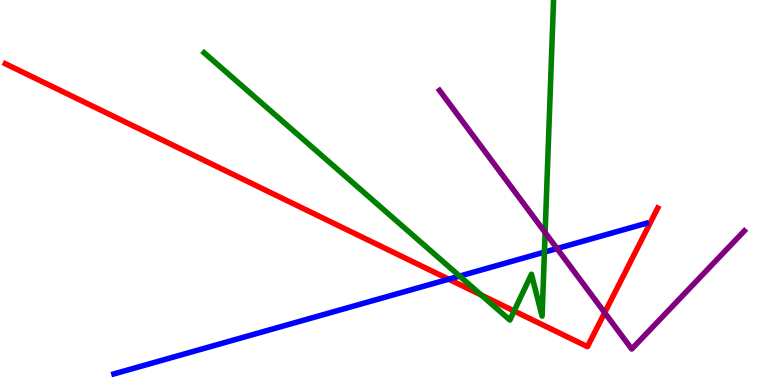[{'lines': ['blue', 'red'], 'intersections': [{'x': 5.79, 'y': 2.75}]}, {'lines': ['green', 'red'], 'intersections': [{'x': 6.21, 'y': 2.34}, {'x': 6.63, 'y': 1.92}]}, {'lines': ['purple', 'red'], 'intersections': [{'x': 7.8, 'y': 1.88}]}, {'lines': ['blue', 'green'], 'intersections': [{'x': 5.93, 'y': 2.83}, {'x': 7.02, 'y': 3.45}]}, {'lines': ['blue', 'purple'], 'intersections': [{'x': 7.19, 'y': 3.54}]}, {'lines': ['green', 'purple'], 'intersections': [{'x': 7.03, 'y': 3.96}]}]